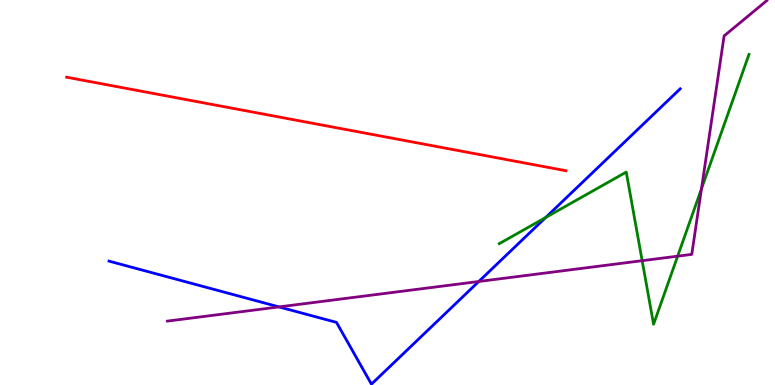[{'lines': ['blue', 'red'], 'intersections': []}, {'lines': ['green', 'red'], 'intersections': []}, {'lines': ['purple', 'red'], 'intersections': []}, {'lines': ['blue', 'green'], 'intersections': [{'x': 7.04, 'y': 4.35}]}, {'lines': ['blue', 'purple'], 'intersections': [{'x': 3.6, 'y': 2.03}, {'x': 6.18, 'y': 2.69}]}, {'lines': ['green', 'purple'], 'intersections': [{'x': 8.29, 'y': 3.23}, {'x': 8.74, 'y': 3.35}, {'x': 9.05, 'y': 5.1}]}]